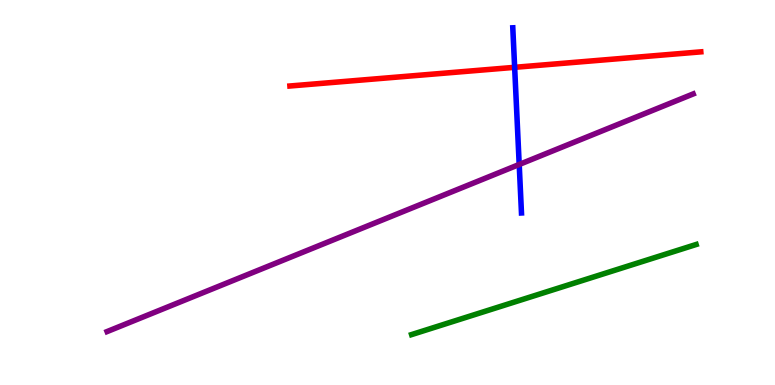[{'lines': ['blue', 'red'], 'intersections': [{'x': 6.64, 'y': 8.25}]}, {'lines': ['green', 'red'], 'intersections': []}, {'lines': ['purple', 'red'], 'intersections': []}, {'lines': ['blue', 'green'], 'intersections': []}, {'lines': ['blue', 'purple'], 'intersections': [{'x': 6.7, 'y': 5.73}]}, {'lines': ['green', 'purple'], 'intersections': []}]